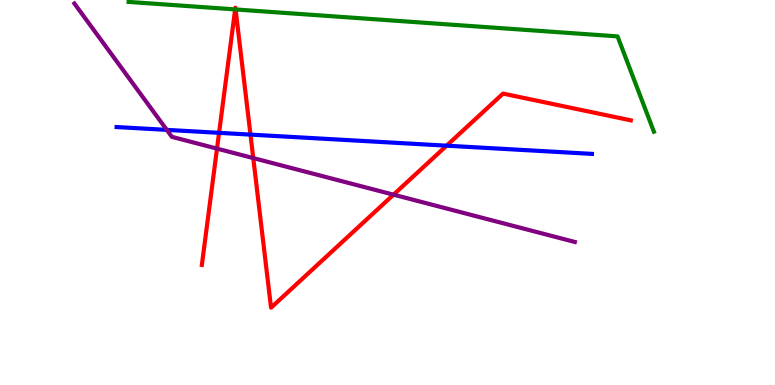[{'lines': ['blue', 'red'], 'intersections': [{'x': 2.83, 'y': 6.55}, {'x': 3.23, 'y': 6.5}, {'x': 5.76, 'y': 6.22}]}, {'lines': ['green', 'red'], 'intersections': [{'x': 3.03, 'y': 9.76}, {'x': 3.04, 'y': 9.75}]}, {'lines': ['purple', 'red'], 'intersections': [{'x': 2.8, 'y': 6.14}, {'x': 3.27, 'y': 5.89}, {'x': 5.08, 'y': 4.94}]}, {'lines': ['blue', 'green'], 'intersections': []}, {'lines': ['blue', 'purple'], 'intersections': [{'x': 2.15, 'y': 6.63}]}, {'lines': ['green', 'purple'], 'intersections': []}]